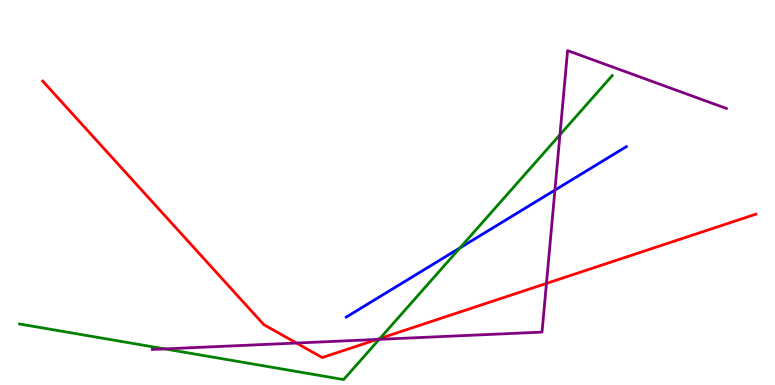[{'lines': ['blue', 'red'], 'intersections': []}, {'lines': ['green', 'red'], 'intersections': [{'x': 4.9, 'y': 1.21}]}, {'lines': ['purple', 'red'], 'intersections': [{'x': 3.83, 'y': 1.09}, {'x': 4.86, 'y': 1.18}, {'x': 7.05, 'y': 2.64}]}, {'lines': ['blue', 'green'], 'intersections': [{'x': 5.94, 'y': 3.56}]}, {'lines': ['blue', 'purple'], 'intersections': [{'x': 7.16, 'y': 5.06}]}, {'lines': ['green', 'purple'], 'intersections': [{'x': 2.13, 'y': 0.938}, {'x': 4.89, 'y': 1.19}, {'x': 7.23, 'y': 6.5}]}]